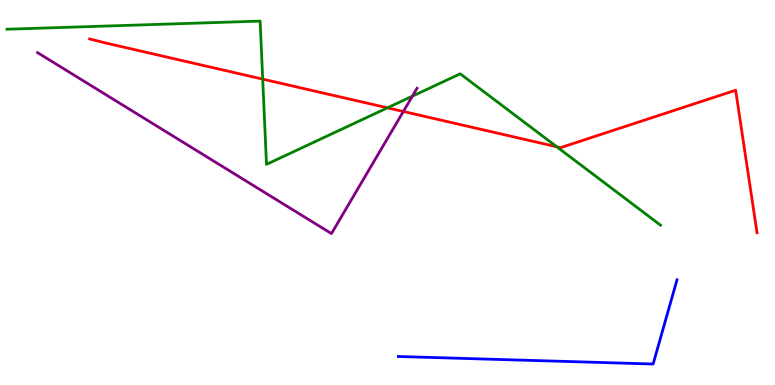[{'lines': ['blue', 'red'], 'intersections': []}, {'lines': ['green', 'red'], 'intersections': [{'x': 3.39, 'y': 7.94}, {'x': 5.0, 'y': 7.2}, {'x': 7.18, 'y': 6.19}]}, {'lines': ['purple', 'red'], 'intersections': [{'x': 5.2, 'y': 7.1}]}, {'lines': ['blue', 'green'], 'intersections': []}, {'lines': ['blue', 'purple'], 'intersections': []}, {'lines': ['green', 'purple'], 'intersections': [{'x': 5.32, 'y': 7.5}]}]